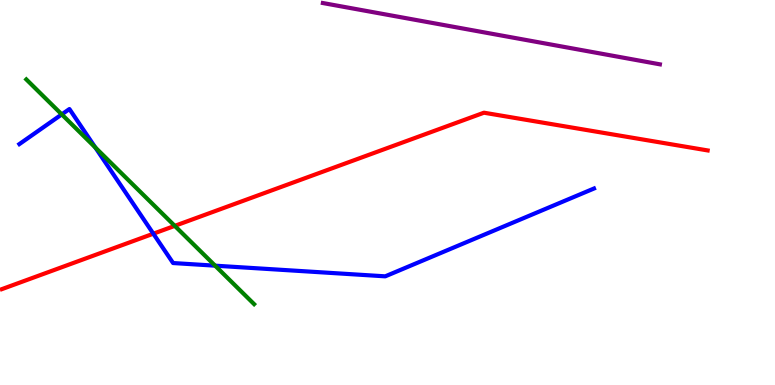[{'lines': ['blue', 'red'], 'intersections': [{'x': 1.98, 'y': 3.93}]}, {'lines': ['green', 'red'], 'intersections': [{'x': 2.26, 'y': 4.13}]}, {'lines': ['purple', 'red'], 'intersections': []}, {'lines': ['blue', 'green'], 'intersections': [{'x': 0.797, 'y': 7.03}, {'x': 1.23, 'y': 6.17}, {'x': 2.78, 'y': 3.1}]}, {'lines': ['blue', 'purple'], 'intersections': []}, {'lines': ['green', 'purple'], 'intersections': []}]